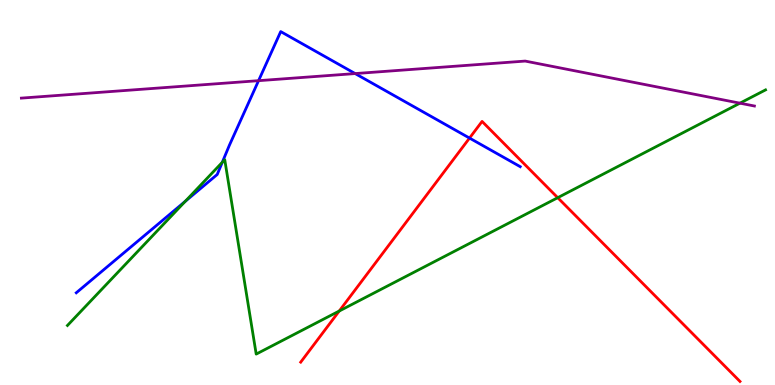[{'lines': ['blue', 'red'], 'intersections': [{'x': 6.06, 'y': 6.41}]}, {'lines': ['green', 'red'], 'intersections': [{'x': 4.38, 'y': 1.92}, {'x': 7.2, 'y': 4.87}]}, {'lines': ['purple', 'red'], 'intersections': []}, {'lines': ['blue', 'green'], 'intersections': [{'x': 2.39, 'y': 4.77}, {'x': 2.87, 'y': 5.78}]}, {'lines': ['blue', 'purple'], 'intersections': [{'x': 3.34, 'y': 7.9}, {'x': 4.58, 'y': 8.09}]}, {'lines': ['green', 'purple'], 'intersections': [{'x': 9.55, 'y': 7.32}]}]